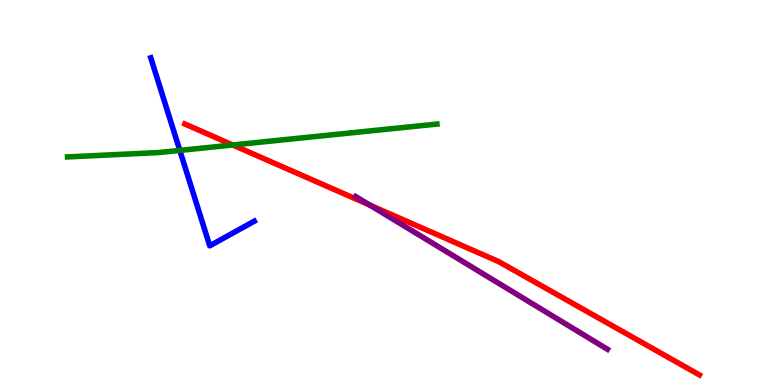[{'lines': ['blue', 'red'], 'intersections': []}, {'lines': ['green', 'red'], 'intersections': [{'x': 3.0, 'y': 6.23}]}, {'lines': ['purple', 'red'], 'intersections': [{'x': 4.77, 'y': 4.67}]}, {'lines': ['blue', 'green'], 'intersections': [{'x': 2.32, 'y': 6.09}]}, {'lines': ['blue', 'purple'], 'intersections': []}, {'lines': ['green', 'purple'], 'intersections': []}]